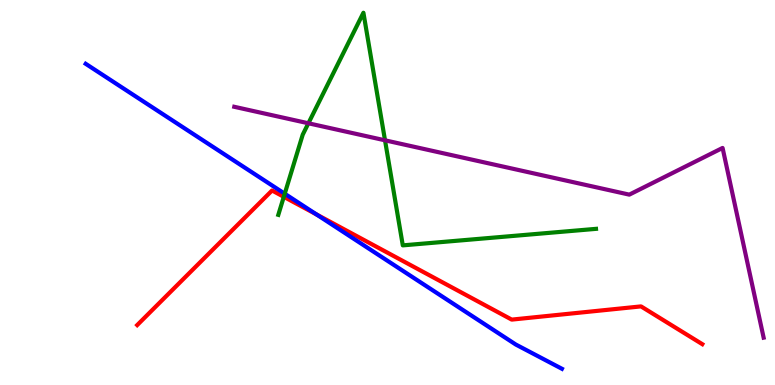[{'lines': ['blue', 'red'], 'intersections': [{'x': 4.08, 'y': 4.43}]}, {'lines': ['green', 'red'], 'intersections': [{'x': 3.66, 'y': 4.89}]}, {'lines': ['purple', 'red'], 'intersections': []}, {'lines': ['blue', 'green'], 'intersections': [{'x': 3.67, 'y': 4.97}]}, {'lines': ['blue', 'purple'], 'intersections': []}, {'lines': ['green', 'purple'], 'intersections': [{'x': 3.98, 'y': 6.8}, {'x': 4.97, 'y': 6.36}]}]